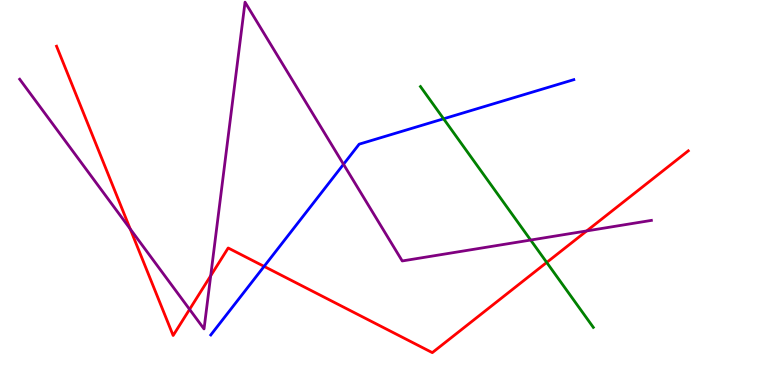[{'lines': ['blue', 'red'], 'intersections': [{'x': 3.41, 'y': 3.08}]}, {'lines': ['green', 'red'], 'intersections': [{'x': 7.05, 'y': 3.18}]}, {'lines': ['purple', 'red'], 'intersections': [{'x': 1.68, 'y': 4.05}, {'x': 2.45, 'y': 1.96}, {'x': 2.72, 'y': 2.84}, {'x': 7.57, 'y': 4.0}]}, {'lines': ['blue', 'green'], 'intersections': [{'x': 5.72, 'y': 6.91}]}, {'lines': ['blue', 'purple'], 'intersections': [{'x': 4.43, 'y': 5.73}]}, {'lines': ['green', 'purple'], 'intersections': [{'x': 6.85, 'y': 3.76}]}]